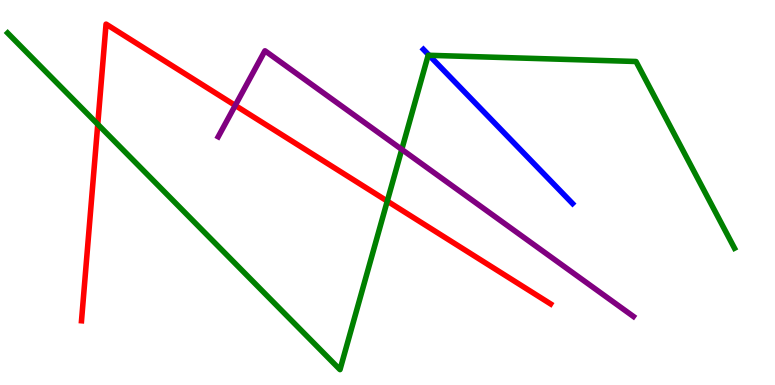[{'lines': ['blue', 'red'], 'intersections': []}, {'lines': ['green', 'red'], 'intersections': [{'x': 1.26, 'y': 6.77}, {'x': 5.0, 'y': 4.78}]}, {'lines': ['purple', 'red'], 'intersections': [{'x': 3.04, 'y': 7.26}]}, {'lines': ['blue', 'green'], 'intersections': [{'x': 5.54, 'y': 8.56}]}, {'lines': ['blue', 'purple'], 'intersections': []}, {'lines': ['green', 'purple'], 'intersections': [{'x': 5.18, 'y': 6.12}]}]